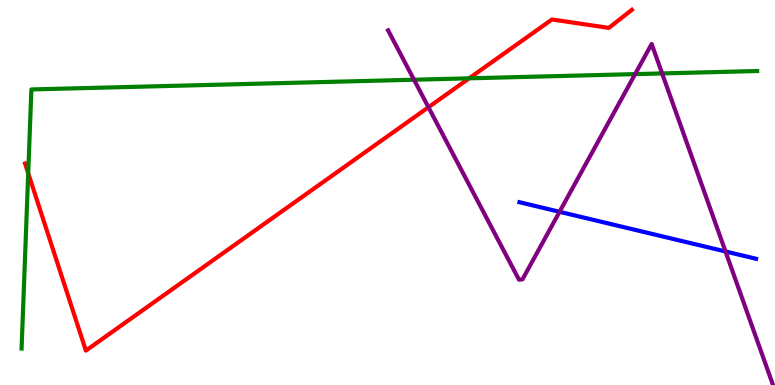[{'lines': ['blue', 'red'], 'intersections': []}, {'lines': ['green', 'red'], 'intersections': [{'x': 0.364, 'y': 5.5}, {'x': 6.05, 'y': 7.97}]}, {'lines': ['purple', 'red'], 'intersections': [{'x': 5.53, 'y': 7.21}]}, {'lines': ['blue', 'green'], 'intersections': []}, {'lines': ['blue', 'purple'], 'intersections': [{'x': 7.22, 'y': 4.5}, {'x': 9.36, 'y': 3.47}]}, {'lines': ['green', 'purple'], 'intersections': [{'x': 5.34, 'y': 7.93}, {'x': 8.2, 'y': 8.07}, {'x': 8.54, 'y': 8.09}]}]